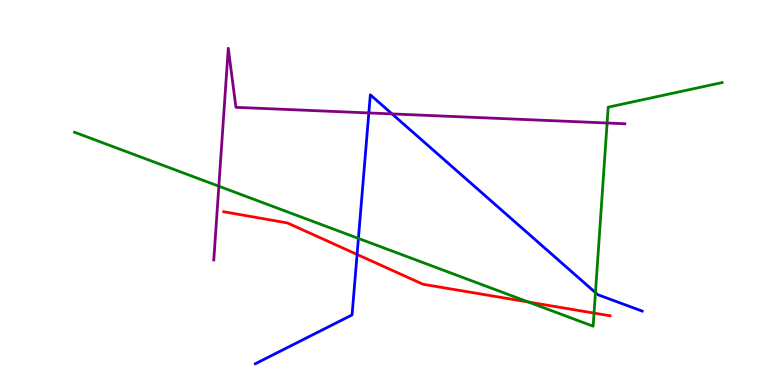[{'lines': ['blue', 'red'], 'intersections': [{'x': 4.61, 'y': 3.39}]}, {'lines': ['green', 'red'], 'intersections': [{'x': 6.82, 'y': 2.15}, {'x': 7.67, 'y': 1.87}]}, {'lines': ['purple', 'red'], 'intersections': []}, {'lines': ['blue', 'green'], 'intersections': [{'x': 4.62, 'y': 3.81}, {'x': 7.68, 'y': 2.4}]}, {'lines': ['blue', 'purple'], 'intersections': [{'x': 4.76, 'y': 7.07}, {'x': 5.06, 'y': 7.04}]}, {'lines': ['green', 'purple'], 'intersections': [{'x': 2.82, 'y': 5.16}, {'x': 7.83, 'y': 6.81}]}]